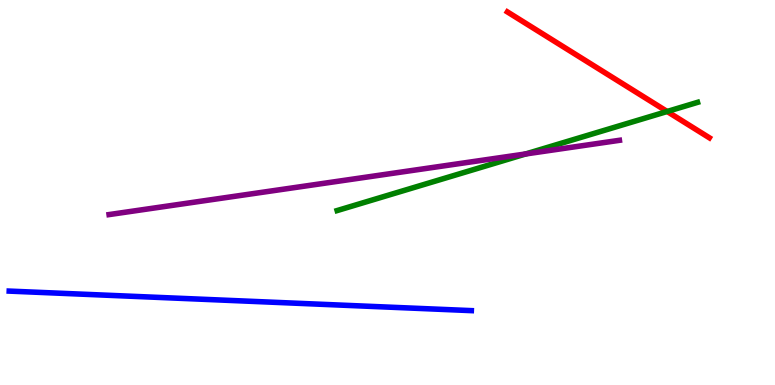[{'lines': ['blue', 'red'], 'intersections': []}, {'lines': ['green', 'red'], 'intersections': [{'x': 8.61, 'y': 7.1}]}, {'lines': ['purple', 'red'], 'intersections': []}, {'lines': ['blue', 'green'], 'intersections': []}, {'lines': ['blue', 'purple'], 'intersections': []}, {'lines': ['green', 'purple'], 'intersections': [{'x': 6.78, 'y': 6.0}]}]